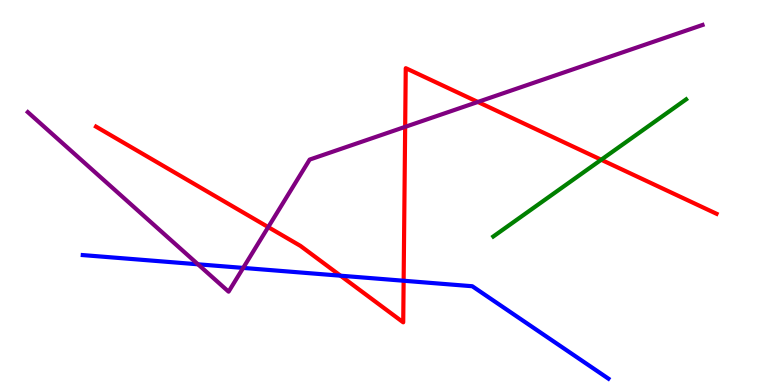[{'lines': ['blue', 'red'], 'intersections': [{'x': 4.39, 'y': 2.84}, {'x': 5.21, 'y': 2.71}]}, {'lines': ['green', 'red'], 'intersections': [{'x': 7.76, 'y': 5.85}]}, {'lines': ['purple', 'red'], 'intersections': [{'x': 3.46, 'y': 4.1}, {'x': 5.23, 'y': 6.7}, {'x': 6.17, 'y': 7.35}]}, {'lines': ['blue', 'green'], 'intersections': []}, {'lines': ['blue', 'purple'], 'intersections': [{'x': 2.55, 'y': 3.14}, {'x': 3.14, 'y': 3.04}]}, {'lines': ['green', 'purple'], 'intersections': []}]